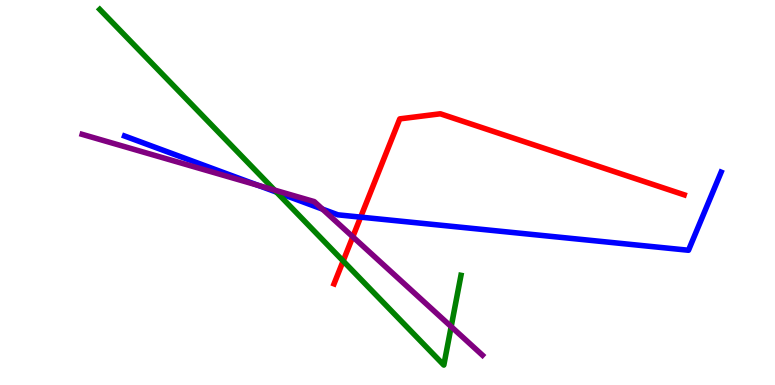[{'lines': ['blue', 'red'], 'intersections': [{'x': 4.65, 'y': 4.36}]}, {'lines': ['green', 'red'], 'intersections': [{'x': 4.43, 'y': 3.22}]}, {'lines': ['purple', 'red'], 'intersections': [{'x': 4.55, 'y': 3.85}]}, {'lines': ['blue', 'green'], 'intersections': [{'x': 3.57, 'y': 5.01}]}, {'lines': ['blue', 'purple'], 'intersections': [{'x': 3.33, 'y': 5.19}, {'x': 4.16, 'y': 4.57}]}, {'lines': ['green', 'purple'], 'intersections': [{'x': 3.54, 'y': 5.06}, {'x': 5.82, 'y': 1.52}]}]